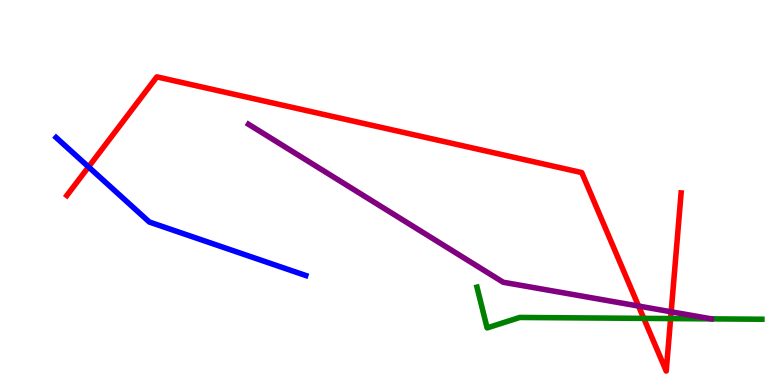[{'lines': ['blue', 'red'], 'intersections': [{'x': 1.14, 'y': 5.66}]}, {'lines': ['green', 'red'], 'intersections': [{'x': 8.31, 'y': 1.73}, {'x': 8.65, 'y': 1.73}]}, {'lines': ['purple', 'red'], 'intersections': [{'x': 8.24, 'y': 2.05}, {'x': 8.66, 'y': 1.9}]}, {'lines': ['blue', 'green'], 'intersections': []}, {'lines': ['blue', 'purple'], 'intersections': []}, {'lines': ['green', 'purple'], 'intersections': []}]